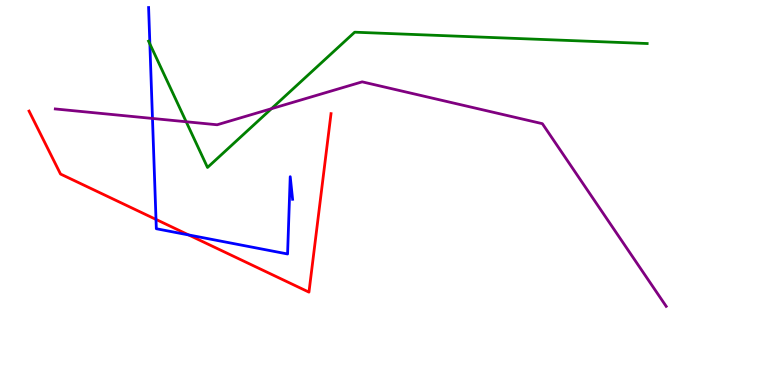[{'lines': ['blue', 'red'], 'intersections': [{'x': 2.01, 'y': 4.3}, {'x': 2.43, 'y': 3.9}]}, {'lines': ['green', 'red'], 'intersections': []}, {'lines': ['purple', 'red'], 'intersections': []}, {'lines': ['blue', 'green'], 'intersections': [{'x': 1.93, 'y': 8.86}]}, {'lines': ['blue', 'purple'], 'intersections': [{'x': 1.97, 'y': 6.92}]}, {'lines': ['green', 'purple'], 'intersections': [{'x': 2.4, 'y': 6.84}, {'x': 3.5, 'y': 7.18}]}]